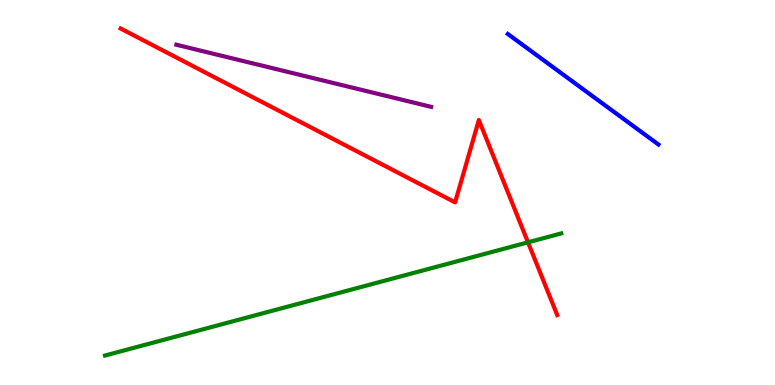[{'lines': ['blue', 'red'], 'intersections': []}, {'lines': ['green', 'red'], 'intersections': [{'x': 6.81, 'y': 3.71}]}, {'lines': ['purple', 'red'], 'intersections': []}, {'lines': ['blue', 'green'], 'intersections': []}, {'lines': ['blue', 'purple'], 'intersections': []}, {'lines': ['green', 'purple'], 'intersections': []}]